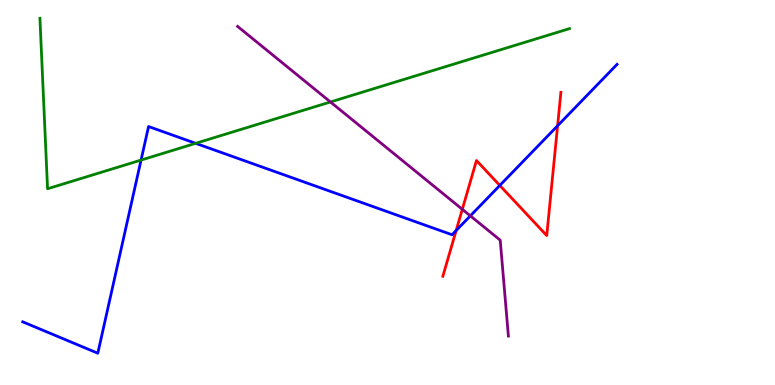[{'lines': ['blue', 'red'], 'intersections': [{'x': 5.89, 'y': 4.01}, {'x': 6.45, 'y': 5.18}, {'x': 7.19, 'y': 6.73}]}, {'lines': ['green', 'red'], 'intersections': []}, {'lines': ['purple', 'red'], 'intersections': [{'x': 5.97, 'y': 4.56}]}, {'lines': ['blue', 'green'], 'intersections': [{'x': 1.82, 'y': 5.84}, {'x': 2.52, 'y': 6.28}]}, {'lines': ['blue', 'purple'], 'intersections': [{'x': 6.07, 'y': 4.39}]}, {'lines': ['green', 'purple'], 'intersections': [{'x': 4.26, 'y': 7.35}]}]